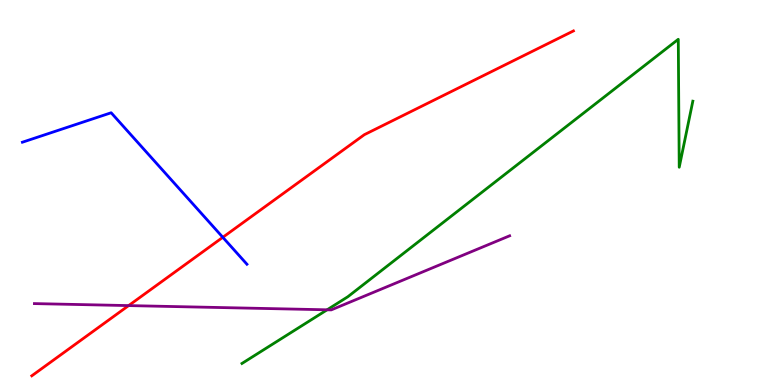[{'lines': ['blue', 'red'], 'intersections': [{'x': 2.87, 'y': 3.84}]}, {'lines': ['green', 'red'], 'intersections': []}, {'lines': ['purple', 'red'], 'intersections': [{'x': 1.66, 'y': 2.06}]}, {'lines': ['blue', 'green'], 'intersections': []}, {'lines': ['blue', 'purple'], 'intersections': []}, {'lines': ['green', 'purple'], 'intersections': [{'x': 4.22, 'y': 1.95}]}]